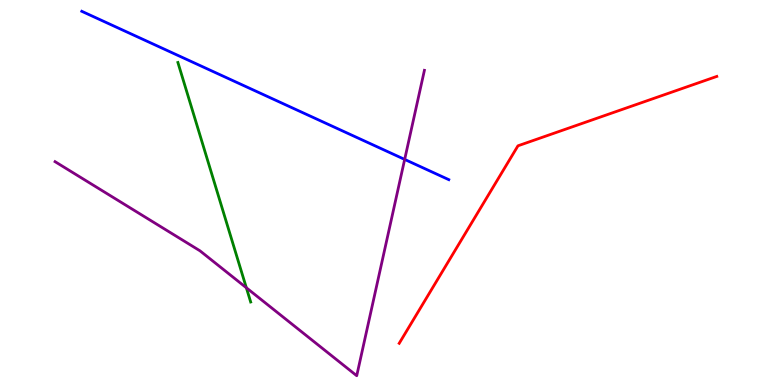[{'lines': ['blue', 'red'], 'intersections': []}, {'lines': ['green', 'red'], 'intersections': []}, {'lines': ['purple', 'red'], 'intersections': []}, {'lines': ['blue', 'green'], 'intersections': []}, {'lines': ['blue', 'purple'], 'intersections': [{'x': 5.22, 'y': 5.86}]}, {'lines': ['green', 'purple'], 'intersections': [{'x': 3.18, 'y': 2.53}]}]